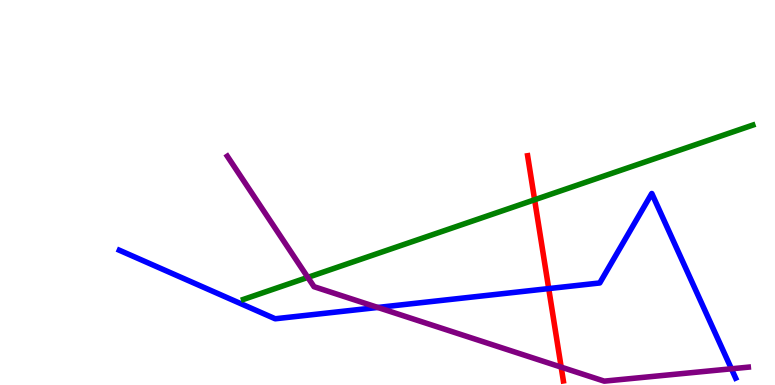[{'lines': ['blue', 'red'], 'intersections': [{'x': 7.08, 'y': 2.5}]}, {'lines': ['green', 'red'], 'intersections': [{'x': 6.9, 'y': 4.81}]}, {'lines': ['purple', 'red'], 'intersections': [{'x': 7.24, 'y': 0.464}]}, {'lines': ['blue', 'green'], 'intersections': []}, {'lines': ['blue', 'purple'], 'intersections': [{'x': 4.87, 'y': 2.01}, {'x': 9.44, 'y': 0.421}]}, {'lines': ['green', 'purple'], 'intersections': [{'x': 3.97, 'y': 2.8}]}]